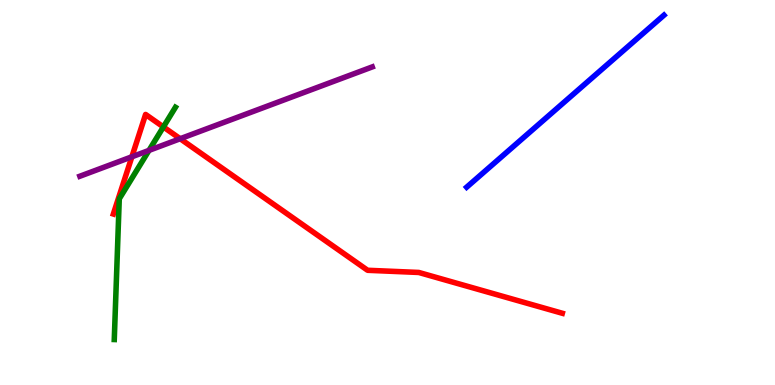[{'lines': ['blue', 'red'], 'intersections': []}, {'lines': ['green', 'red'], 'intersections': [{'x': 2.11, 'y': 6.7}]}, {'lines': ['purple', 'red'], 'intersections': [{'x': 1.7, 'y': 5.93}, {'x': 2.32, 'y': 6.4}]}, {'lines': ['blue', 'green'], 'intersections': []}, {'lines': ['blue', 'purple'], 'intersections': []}, {'lines': ['green', 'purple'], 'intersections': [{'x': 1.92, 'y': 6.09}]}]